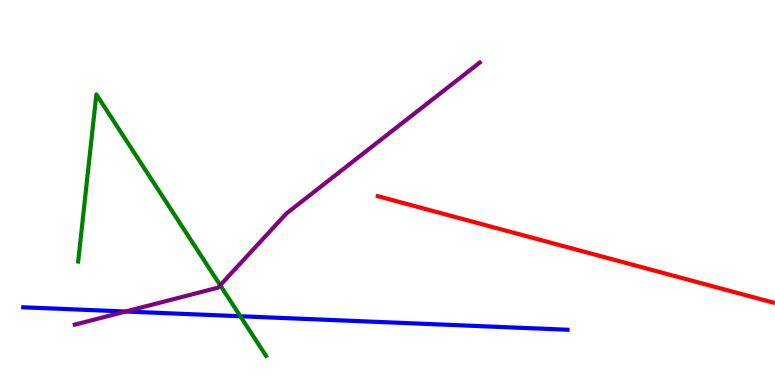[{'lines': ['blue', 'red'], 'intersections': []}, {'lines': ['green', 'red'], 'intersections': []}, {'lines': ['purple', 'red'], 'intersections': []}, {'lines': ['blue', 'green'], 'intersections': [{'x': 3.1, 'y': 1.79}]}, {'lines': ['blue', 'purple'], 'intersections': [{'x': 1.62, 'y': 1.91}]}, {'lines': ['green', 'purple'], 'intersections': [{'x': 2.84, 'y': 2.59}]}]